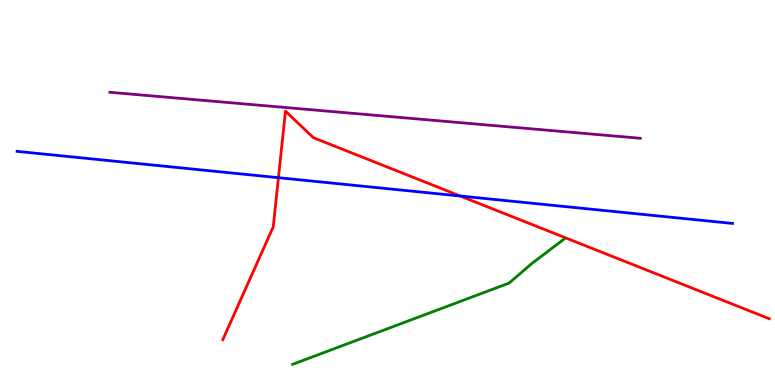[{'lines': ['blue', 'red'], 'intersections': [{'x': 3.59, 'y': 5.38}, {'x': 5.94, 'y': 4.91}]}, {'lines': ['green', 'red'], 'intersections': []}, {'lines': ['purple', 'red'], 'intersections': []}, {'lines': ['blue', 'green'], 'intersections': []}, {'lines': ['blue', 'purple'], 'intersections': []}, {'lines': ['green', 'purple'], 'intersections': []}]